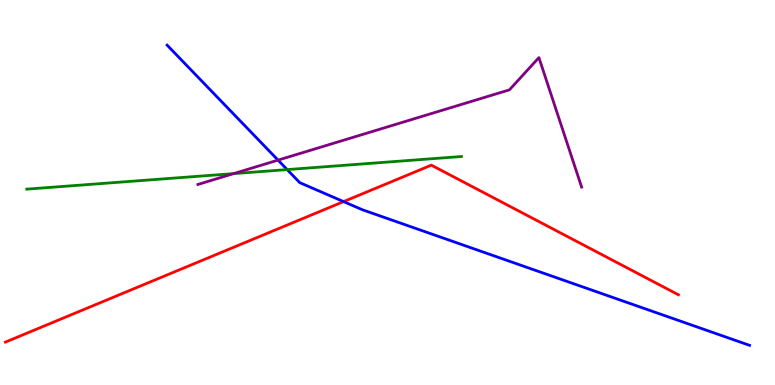[{'lines': ['blue', 'red'], 'intersections': [{'x': 4.43, 'y': 4.76}]}, {'lines': ['green', 'red'], 'intersections': []}, {'lines': ['purple', 'red'], 'intersections': []}, {'lines': ['blue', 'green'], 'intersections': [{'x': 3.71, 'y': 5.59}]}, {'lines': ['blue', 'purple'], 'intersections': [{'x': 3.59, 'y': 5.84}]}, {'lines': ['green', 'purple'], 'intersections': [{'x': 3.01, 'y': 5.49}]}]